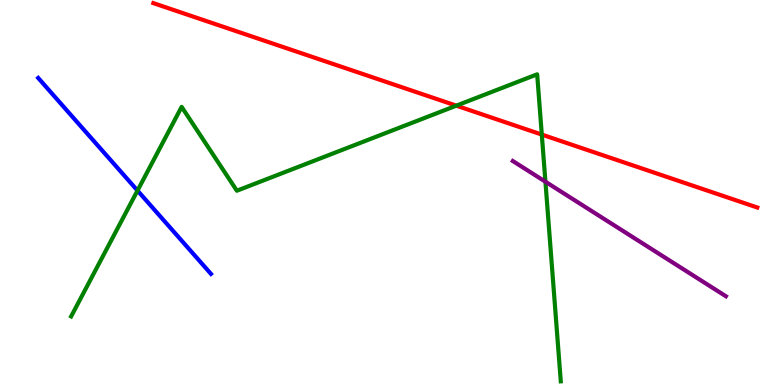[{'lines': ['blue', 'red'], 'intersections': []}, {'lines': ['green', 'red'], 'intersections': [{'x': 5.89, 'y': 7.26}, {'x': 6.99, 'y': 6.5}]}, {'lines': ['purple', 'red'], 'intersections': []}, {'lines': ['blue', 'green'], 'intersections': [{'x': 1.77, 'y': 5.05}]}, {'lines': ['blue', 'purple'], 'intersections': []}, {'lines': ['green', 'purple'], 'intersections': [{'x': 7.04, 'y': 5.28}]}]